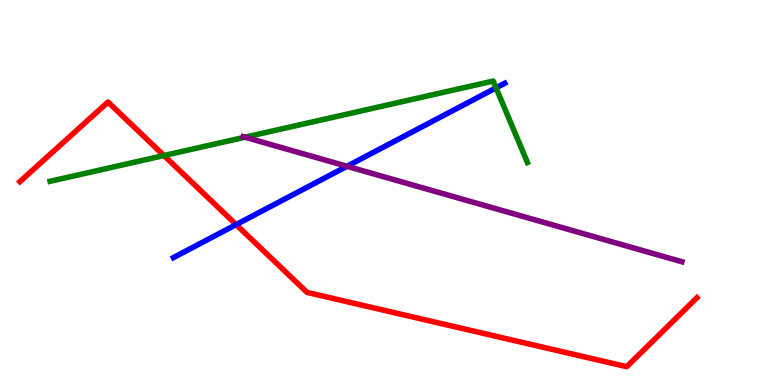[{'lines': ['blue', 'red'], 'intersections': [{'x': 3.05, 'y': 4.17}]}, {'lines': ['green', 'red'], 'intersections': [{'x': 2.12, 'y': 5.96}]}, {'lines': ['purple', 'red'], 'intersections': []}, {'lines': ['blue', 'green'], 'intersections': [{'x': 6.4, 'y': 7.72}]}, {'lines': ['blue', 'purple'], 'intersections': [{'x': 4.48, 'y': 5.68}]}, {'lines': ['green', 'purple'], 'intersections': [{'x': 3.16, 'y': 6.44}]}]